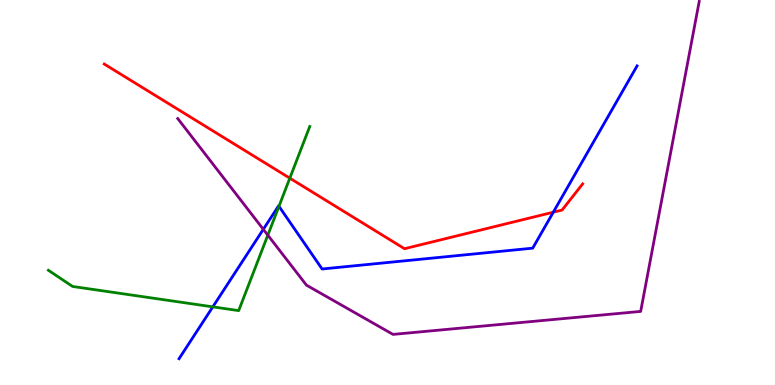[{'lines': ['blue', 'red'], 'intersections': [{'x': 7.14, 'y': 4.49}]}, {'lines': ['green', 'red'], 'intersections': [{'x': 3.74, 'y': 5.37}]}, {'lines': ['purple', 'red'], 'intersections': []}, {'lines': ['blue', 'green'], 'intersections': [{'x': 2.75, 'y': 2.03}, {'x': 3.6, 'y': 4.64}]}, {'lines': ['blue', 'purple'], 'intersections': [{'x': 3.4, 'y': 4.04}]}, {'lines': ['green', 'purple'], 'intersections': [{'x': 3.46, 'y': 3.89}]}]